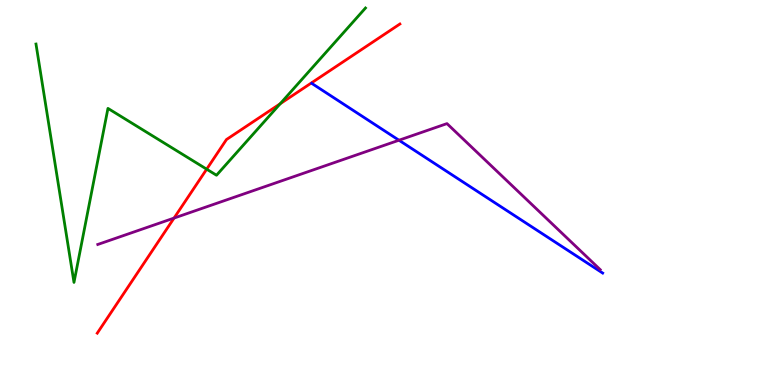[{'lines': ['blue', 'red'], 'intersections': []}, {'lines': ['green', 'red'], 'intersections': [{'x': 2.67, 'y': 5.61}, {'x': 3.62, 'y': 7.31}]}, {'lines': ['purple', 'red'], 'intersections': [{'x': 2.25, 'y': 4.34}]}, {'lines': ['blue', 'green'], 'intersections': []}, {'lines': ['blue', 'purple'], 'intersections': [{'x': 5.15, 'y': 6.36}]}, {'lines': ['green', 'purple'], 'intersections': []}]